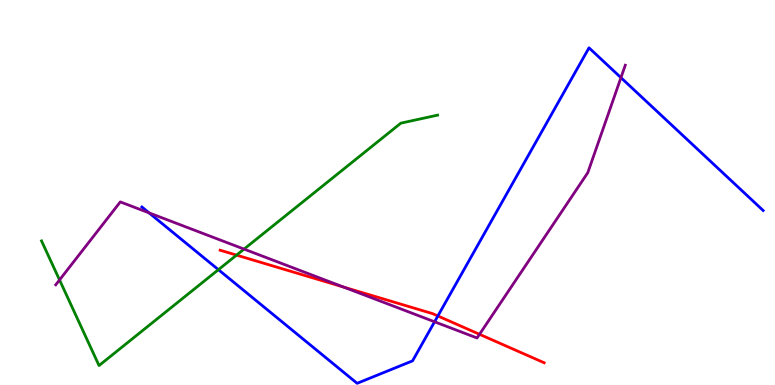[{'lines': ['blue', 'red'], 'intersections': [{'x': 5.65, 'y': 1.79}]}, {'lines': ['green', 'red'], 'intersections': [{'x': 3.05, 'y': 3.37}]}, {'lines': ['purple', 'red'], 'intersections': [{'x': 4.43, 'y': 2.54}, {'x': 6.19, 'y': 1.32}]}, {'lines': ['blue', 'green'], 'intersections': [{'x': 2.82, 'y': 3.0}]}, {'lines': ['blue', 'purple'], 'intersections': [{'x': 1.92, 'y': 4.47}, {'x': 5.61, 'y': 1.64}, {'x': 8.01, 'y': 7.98}]}, {'lines': ['green', 'purple'], 'intersections': [{'x': 0.768, 'y': 2.73}, {'x': 3.15, 'y': 3.53}]}]